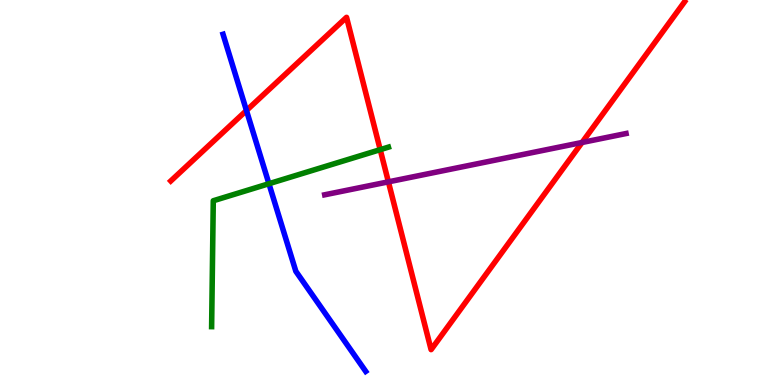[{'lines': ['blue', 'red'], 'intersections': [{'x': 3.18, 'y': 7.13}]}, {'lines': ['green', 'red'], 'intersections': [{'x': 4.91, 'y': 6.11}]}, {'lines': ['purple', 'red'], 'intersections': [{'x': 5.01, 'y': 5.28}, {'x': 7.51, 'y': 6.3}]}, {'lines': ['blue', 'green'], 'intersections': [{'x': 3.47, 'y': 5.23}]}, {'lines': ['blue', 'purple'], 'intersections': []}, {'lines': ['green', 'purple'], 'intersections': []}]